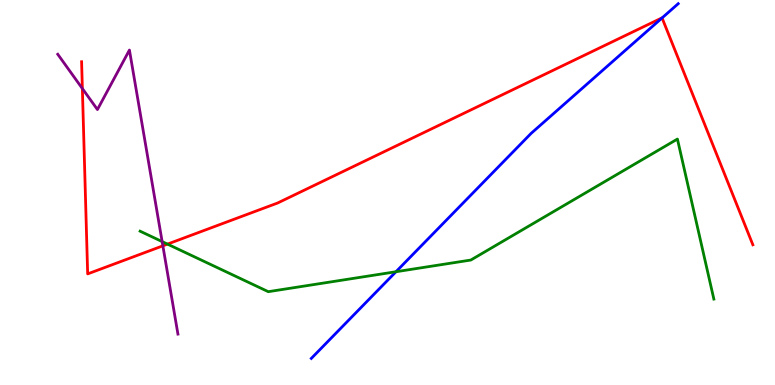[{'lines': ['blue', 'red'], 'intersections': [{'x': 8.54, 'y': 9.53}]}, {'lines': ['green', 'red'], 'intersections': [{'x': 2.16, 'y': 3.66}]}, {'lines': ['purple', 'red'], 'intersections': [{'x': 1.06, 'y': 7.7}, {'x': 2.1, 'y': 3.61}]}, {'lines': ['blue', 'green'], 'intersections': [{'x': 5.11, 'y': 2.94}]}, {'lines': ['blue', 'purple'], 'intersections': []}, {'lines': ['green', 'purple'], 'intersections': [{'x': 2.09, 'y': 3.72}]}]